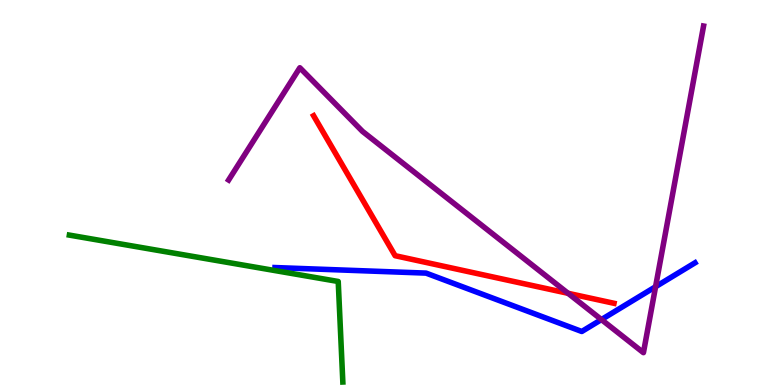[{'lines': ['blue', 'red'], 'intersections': []}, {'lines': ['green', 'red'], 'intersections': []}, {'lines': ['purple', 'red'], 'intersections': [{'x': 7.33, 'y': 2.38}]}, {'lines': ['blue', 'green'], 'intersections': []}, {'lines': ['blue', 'purple'], 'intersections': [{'x': 7.76, 'y': 1.7}, {'x': 8.46, 'y': 2.55}]}, {'lines': ['green', 'purple'], 'intersections': []}]